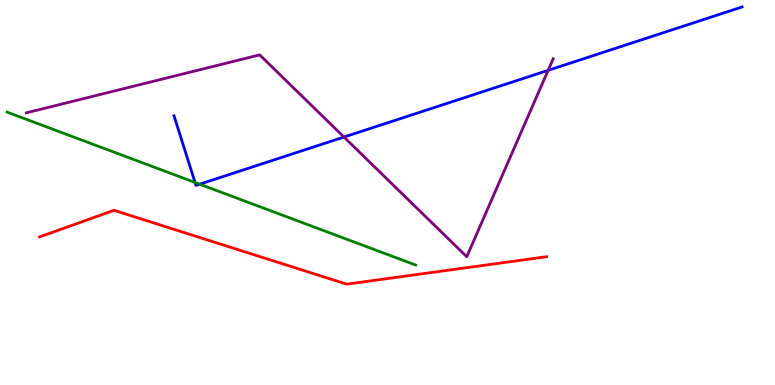[{'lines': ['blue', 'red'], 'intersections': []}, {'lines': ['green', 'red'], 'intersections': []}, {'lines': ['purple', 'red'], 'intersections': []}, {'lines': ['blue', 'green'], 'intersections': [{'x': 2.52, 'y': 5.26}, {'x': 2.58, 'y': 5.22}]}, {'lines': ['blue', 'purple'], 'intersections': [{'x': 4.44, 'y': 6.44}, {'x': 7.07, 'y': 8.17}]}, {'lines': ['green', 'purple'], 'intersections': []}]